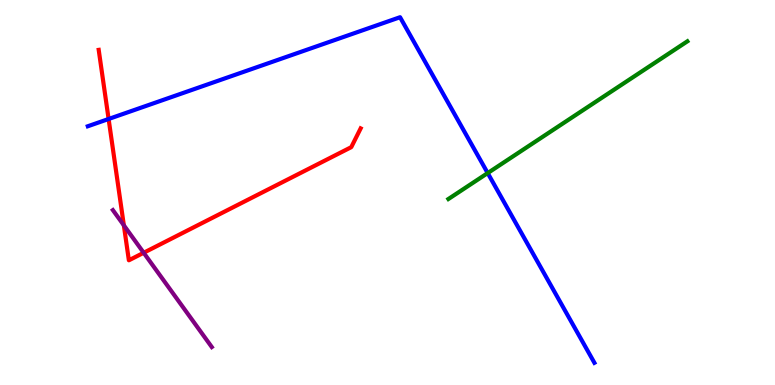[{'lines': ['blue', 'red'], 'intersections': [{'x': 1.4, 'y': 6.91}]}, {'lines': ['green', 'red'], 'intersections': []}, {'lines': ['purple', 'red'], 'intersections': [{'x': 1.6, 'y': 4.15}, {'x': 1.85, 'y': 3.43}]}, {'lines': ['blue', 'green'], 'intersections': [{'x': 6.29, 'y': 5.5}]}, {'lines': ['blue', 'purple'], 'intersections': []}, {'lines': ['green', 'purple'], 'intersections': []}]